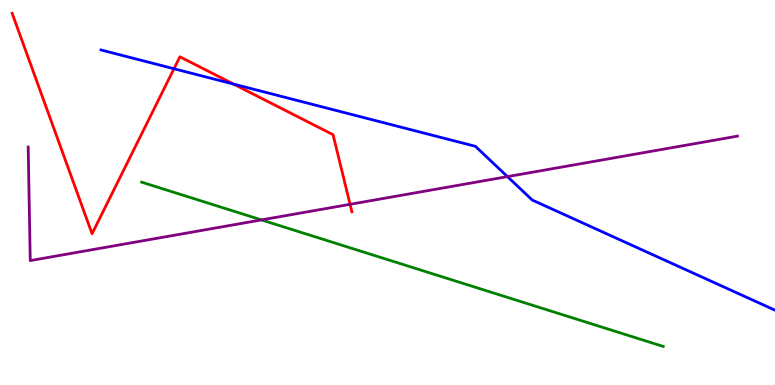[{'lines': ['blue', 'red'], 'intersections': [{'x': 2.25, 'y': 8.21}, {'x': 3.01, 'y': 7.82}]}, {'lines': ['green', 'red'], 'intersections': []}, {'lines': ['purple', 'red'], 'intersections': [{'x': 4.52, 'y': 4.69}]}, {'lines': ['blue', 'green'], 'intersections': []}, {'lines': ['blue', 'purple'], 'intersections': [{'x': 6.55, 'y': 5.41}]}, {'lines': ['green', 'purple'], 'intersections': [{'x': 3.37, 'y': 4.29}]}]